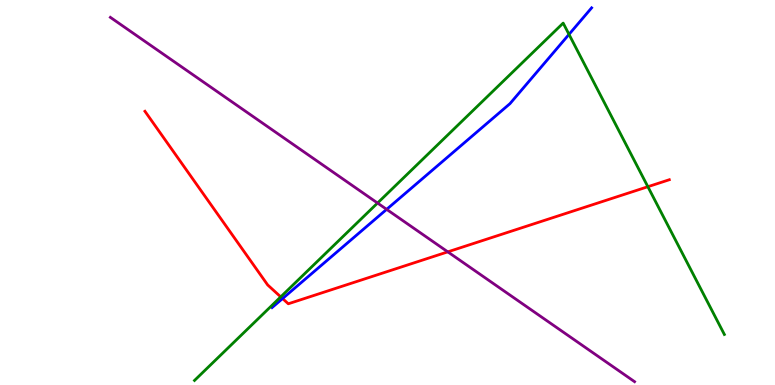[{'lines': ['blue', 'red'], 'intersections': [{'x': 3.65, 'y': 2.25}]}, {'lines': ['green', 'red'], 'intersections': [{'x': 3.62, 'y': 2.29}, {'x': 8.36, 'y': 5.15}]}, {'lines': ['purple', 'red'], 'intersections': [{'x': 5.78, 'y': 3.46}]}, {'lines': ['blue', 'green'], 'intersections': [{'x': 7.34, 'y': 9.11}]}, {'lines': ['blue', 'purple'], 'intersections': [{'x': 4.99, 'y': 4.56}]}, {'lines': ['green', 'purple'], 'intersections': [{'x': 4.87, 'y': 4.73}]}]